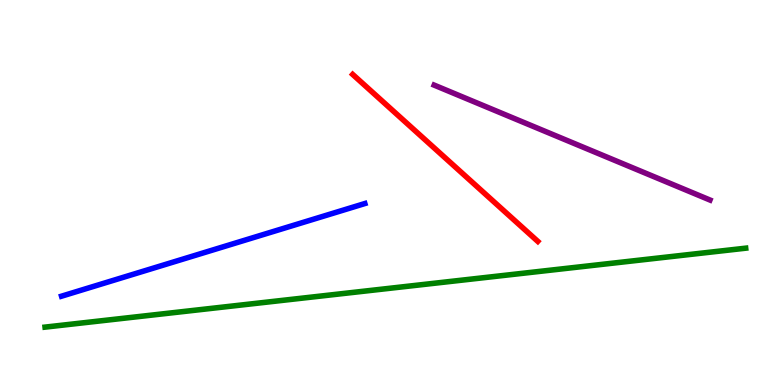[{'lines': ['blue', 'red'], 'intersections': []}, {'lines': ['green', 'red'], 'intersections': []}, {'lines': ['purple', 'red'], 'intersections': []}, {'lines': ['blue', 'green'], 'intersections': []}, {'lines': ['blue', 'purple'], 'intersections': []}, {'lines': ['green', 'purple'], 'intersections': []}]